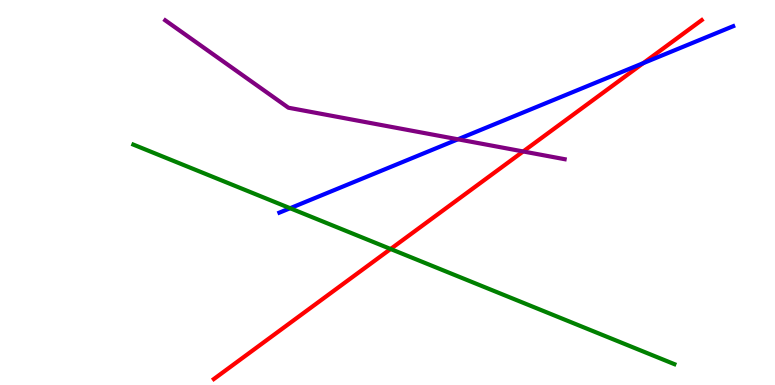[{'lines': ['blue', 'red'], 'intersections': [{'x': 8.3, 'y': 8.36}]}, {'lines': ['green', 'red'], 'intersections': [{'x': 5.04, 'y': 3.53}]}, {'lines': ['purple', 'red'], 'intersections': [{'x': 6.75, 'y': 6.07}]}, {'lines': ['blue', 'green'], 'intersections': [{'x': 3.74, 'y': 4.59}]}, {'lines': ['blue', 'purple'], 'intersections': [{'x': 5.91, 'y': 6.38}]}, {'lines': ['green', 'purple'], 'intersections': []}]